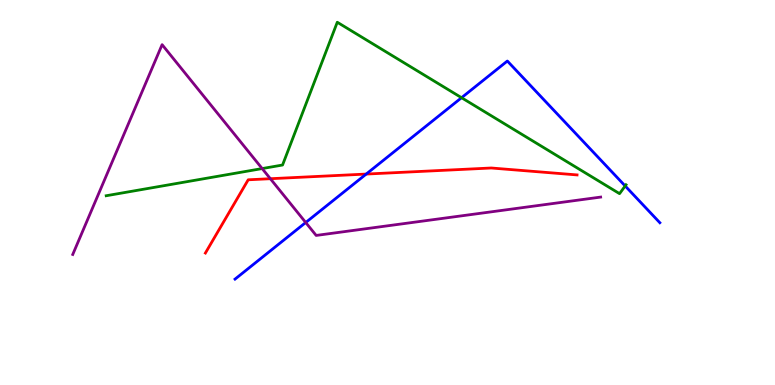[{'lines': ['blue', 'red'], 'intersections': [{'x': 4.73, 'y': 5.48}]}, {'lines': ['green', 'red'], 'intersections': []}, {'lines': ['purple', 'red'], 'intersections': [{'x': 3.49, 'y': 5.36}]}, {'lines': ['blue', 'green'], 'intersections': [{'x': 5.96, 'y': 7.46}, {'x': 8.07, 'y': 5.17}]}, {'lines': ['blue', 'purple'], 'intersections': [{'x': 3.94, 'y': 4.22}]}, {'lines': ['green', 'purple'], 'intersections': [{'x': 3.38, 'y': 5.62}]}]